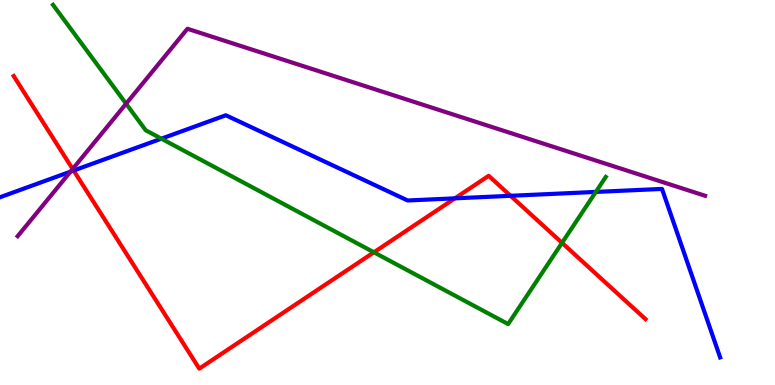[{'lines': ['blue', 'red'], 'intersections': [{'x': 0.95, 'y': 5.57}, {'x': 5.87, 'y': 4.85}, {'x': 6.59, 'y': 4.91}]}, {'lines': ['green', 'red'], 'intersections': [{'x': 4.82, 'y': 3.45}, {'x': 7.25, 'y': 3.69}]}, {'lines': ['purple', 'red'], 'intersections': [{'x': 0.938, 'y': 5.61}]}, {'lines': ['blue', 'green'], 'intersections': [{'x': 2.08, 'y': 6.4}, {'x': 7.69, 'y': 5.02}]}, {'lines': ['blue', 'purple'], 'intersections': [{'x': 0.909, 'y': 5.54}]}, {'lines': ['green', 'purple'], 'intersections': [{'x': 1.63, 'y': 7.31}]}]